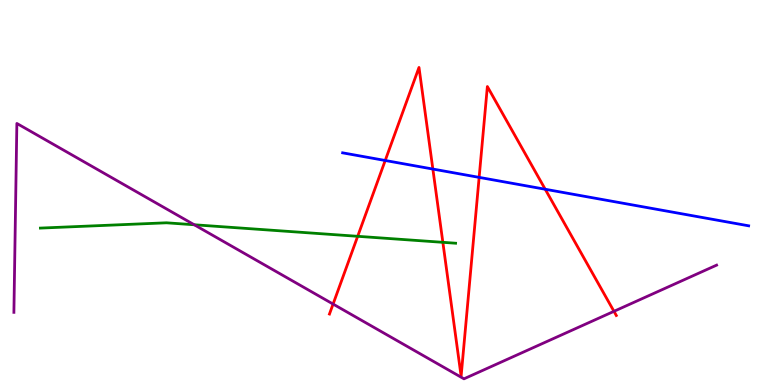[{'lines': ['blue', 'red'], 'intersections': [{'x': 4.97, 'y': 5.83}, {'x': 5.59, 'y': 5.61}, {'x': 6.18, 'y': 5.39}, {'x': 7.03, 'y': 5.08}]}, {'lines': ['green', 'red'], 'intersections': [{'x': 4.62, 'y': 3.86}, {'x': 5.71, 'y': 3.71}]}, {'lines': ['purple', 'red'], 'intersections': [{'x': 4.3, 'y': 2.1}, {'x': 7.92, 'y': 1.91}]}, {'lines': ['blue', 'green'], 'intersections': []}, {'lines': ['blue', 'purple'], 'intersections': []}, {'lines': ['green', 'purple'], 'intersections': [{'x': 2.51, 'y': 4.16}]}]